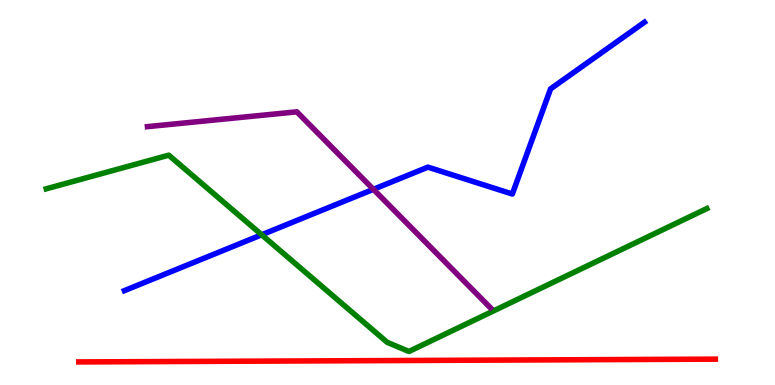[{'lines': ['blue', 'red'], 'intersections': []}, {'lines': ['green', 'red'], 'intersections': []}, {'lines': ['purple', 'red'], 'intersections': []}, {'lines': ['blue', 'green'], 'intersections': [{'x': 3.38, 'y': 3.9}]}, {'lines': ['blue', 'purple'], 'intersections': [{'x': 4.82, 'y': 5.08}]}, {'lines': ['green', 'purple'], 'intersections': []}]